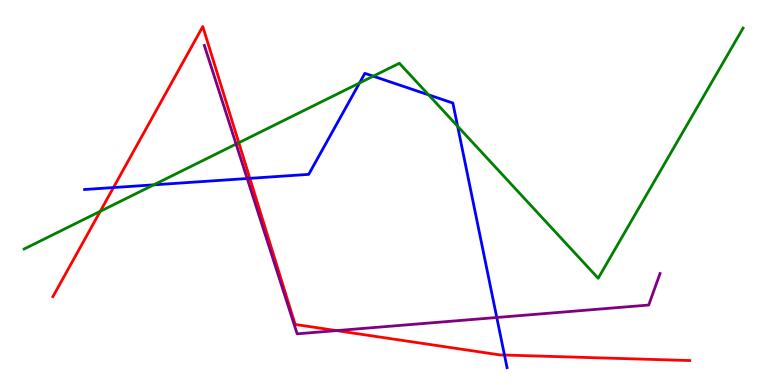[{'lines': ['blue', 'red'], 'intersections': [{'x': 1.46, 'y': 5.13}, {'x': 3.22, 'y': 5.37}, {'x': 6.51, 'y': 0.778}]}, {'lines': ['green', 'red'], 'intersections': [{'x': 1.29, 'y': 4.51}, {'x': 3.08, 'y': 6.29}]}, {'lines': ['purple', 'red'], 'intersections': [{'x': 4.34, 'y': 1.41}]}, {'lines': ['blue', 'green'], 'intersections': [{'x': 1.98, 'y': 5.2}, {'x': 4.64, 'y': 7.84}, {'x': 4.82, 'y': 8.02}, {'x': 5.53, 'y': 7.54}, {'x': 5.9, 'y': 6.72}]}, {'lines': ['blue', 'purple'], 'intersections': [{'x': 3.19, 'y': 5.36}, {'x': 6.41, 'y': 1.75}]}, {'lines': ['green', 'purple'], 'intersections': [{'x': 3.05, 'y': 6.26}]}]